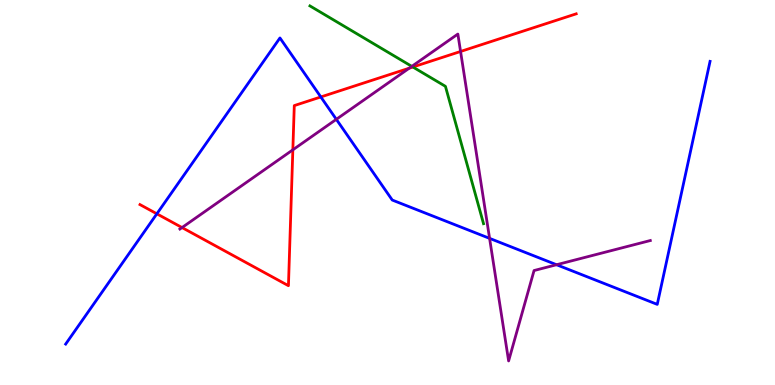[{'lines': ['blue', 'red'], 'intersections': [{'x': 2.02, 'y': 4.45}, {'x': 4.14, 'y': 7.48}]}, {'lines': ['green', 'red'], 'intersections': [{'x': 5.33, 'y': 8.26}]}, {'lines': ['purple', 'red'], 'intersections': [{'x': 2.35, 'y': 4.09}, {'x': 3.78, 'y': 6.11}, {'x': 5.28, 'y': 8.23}, {'x': 5.94, 'y': 8.66}]}, {'lines': ['blue', 'green'], 'intersections': []}, {'lines': ['blue', 'purple'], 'intersections': [{'x': 4.34, 'y': 6.9}, {'x': 6.32, 'y': 3.81}, {'x': 7.18, 'y': 3.12}]}, {'lines': ['green', 'purple'], 'intersections': [{'x': 5.31, 'y': 8.28}]}]